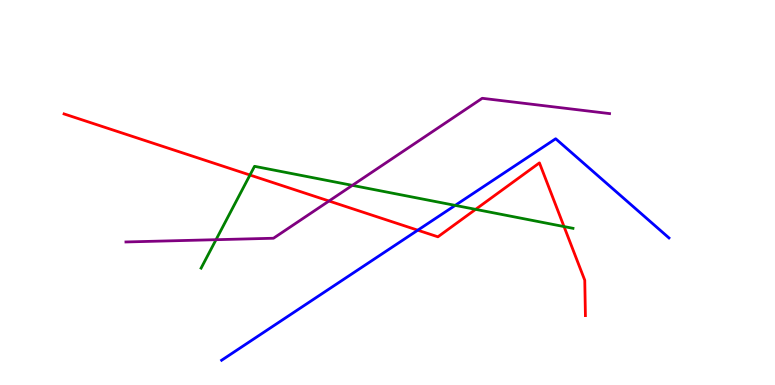[{'lines': ['blue', 'red'], 'intersections': [{'x': 5.39, 'y': 4.02}]}, {'lines': ['green', 'red'], 'intersections': [{'x': 3.23, 'y': 5.45}, {'x': 6.14, 'y': 4.56}, {'x': 7.28, 'y': 4.11}]}, {'lines': ['purple', 'red'], 'intersections': [{'x': 4.25, 'y': 4.78}]}, {'lines': ['blue', 'green'], 'intersections': [{'x': 5.87, 'y': 4.67}]}, {'lines': ['blue', 'purple'], 'intersections': []}, {'lines': ['green', 'purple'], 'intersections': [{'x': 2.79, 'y': 3.77}, {'x': 4.55, 'y': 5.19}]}]